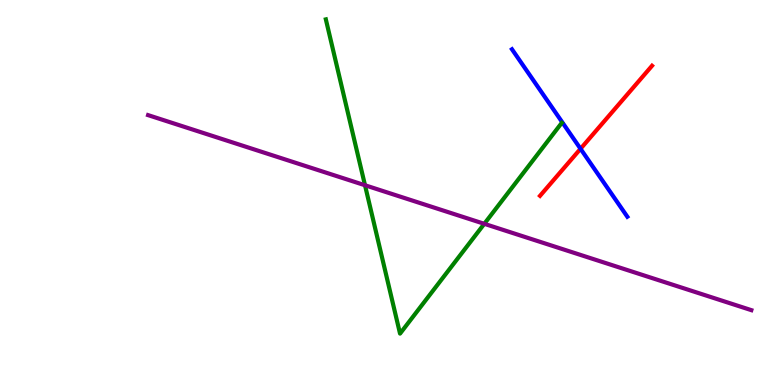[{'lines': ['blue', 'red'], 'intersections': [{'x': 7.49, 'y': 6.14}]}, {'lines': ['green', 'red'], 'intersections': []}, {'lines': ['purple', 'red'], 'intersections': []}, {'lines': ['blue', 'green'], 'intersections': []}, {'lines': ['blue', 'purple'], 'intersections': []}, {'lines': ['green', 'purple'], 'intersections': [{'x': 4.71, 'y': 5.19}, {'x': 6.25, 'y': 4.19}]}]